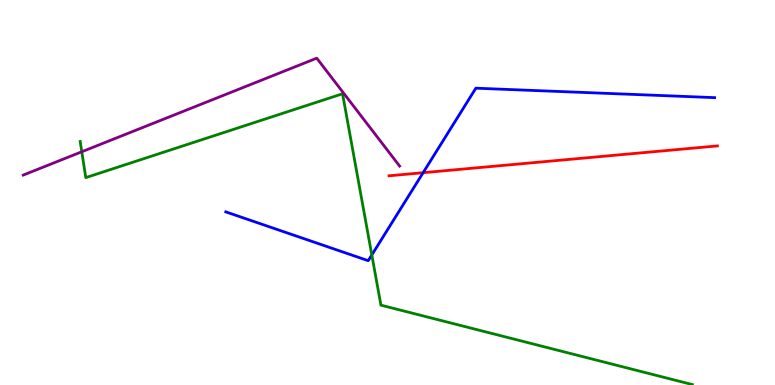[{'lines': ['blue', 'red'], 'intersections': [{'x': 5.46, 'y': 5.51}]}, {'lines': ['green', 'red'], 'intersections': []}, {'lines': ['purple', 'red'], 'intersections': []}, {'lines': ['blue', 'green'], 'intersections': [{'x': 4.8, 'y': 3.38}]}, {'lines': ['blue', 'purple'], 'intersections': []}, {'lines': ['green', 'purple'], 'intersections': [{'x': 1.06, 'y': 6.06}]}]